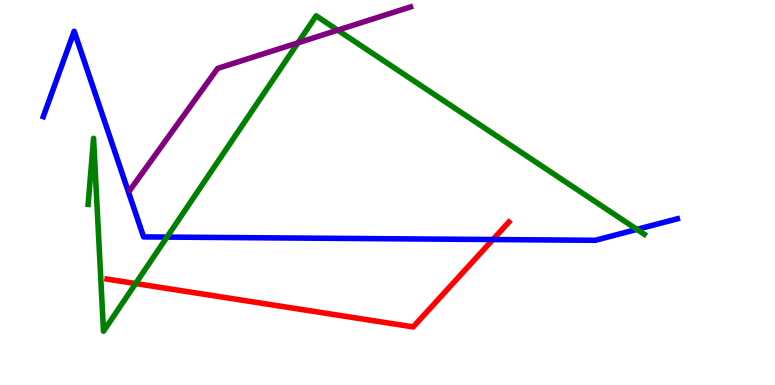[{'lines': ['blue', 'red'], 'intersections': [{'x': 6.36, 'y': 3.78}]}, {'lines': ['green', 'red'], 'intersections': [{'x': 1.75, 'y': 2.64}]}, {'lines': ['purple', 'red'], 'intersections': []}, {'lines': ['blue', 'green'], 'intersections': [{'x': 2.15, 'y': 3.84}, {'x': 8.22, 'y': 4.04}]}, {'lines': ['blue', 'purple'], 'intersections': []}, {'lines': ['green', 'purple'], 'intersections': [{'x': 3.84, 'y': 8.89}, {'x': 4.36, 'y': 9.22}]}]